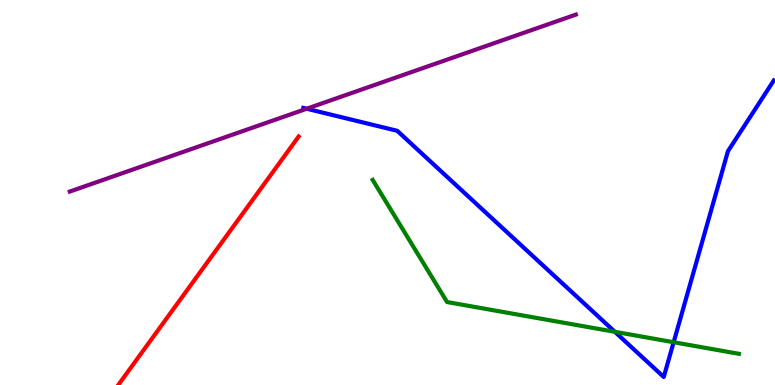[{'lines': ['blue', 'red'], 'intersections': []}, {'lines': ['green', 'red'], 'intersections': []}, {'lines': ['purple', 'red'], 'intersections': []}, {'lines': ['blue', 'green'], 'intersections': [{'x': 7.93, 'y': 1.38}, {'x': 8.69, 'y': 1.11}]}, {'lines': ['blue', 'purple'], 'intersections': [{'x': 3.96, 'y': 7.18}]}, {'lines': ['green', 'purple'], 'intersections': []}]